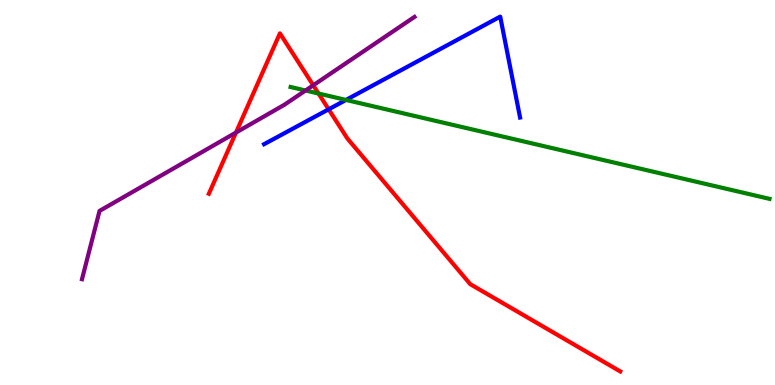[{'lines': ['blue', 'red'], 'intersections': [{'x': 4.24, 'y': 7.16}]}, {'lines': ['green', 'red'], 'intersections': [{'x': 4.11, 'y': 7.57}]}, {'lines': ['purple', 'red'], 'intersections': [{'x': 3.04, 'y': 6.56}, {'x': 4.04, 'y': 7.78}]}, {'lines': ['blue', 'green'], 'intersections': [{'x': 4.46, 'y': 7.4}]}, {'lines': ['blue', 'purple'], 'intersections': []}, {'lines': ['green', 'purple'], 'intersections': [{'x': 3.94, 'y': 7.65}]}]